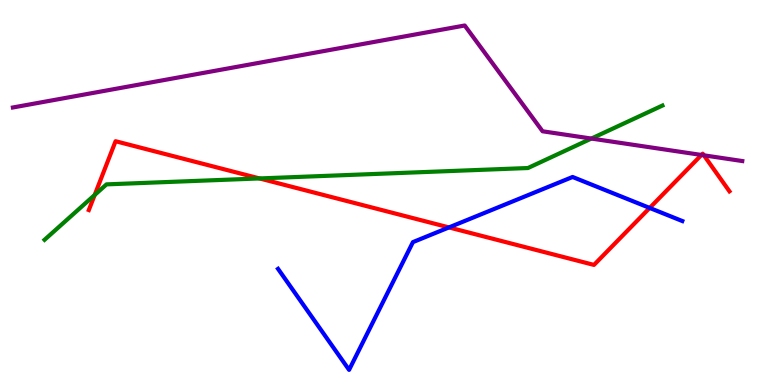[{'lines': ['blue', 'red'], 'intersections': [{'x': 5.79, 'y': 4.09}, {'x': 8.38, 'y': 4.6}]}, {'lines': ['green', 'red'], 'intersections': [{'x': 1.22, 'y': 4.94}, {'x': 3.35, 'y': 5.37}]}, {'lines': ['purple', 'red'], 'intersections': [{'x': 9.05, 'y': 5.98}, {'x': 9.08, 'y': 5.97}]}, {'lines': ['blue', 'green'], 'intersections': []}, {'lines': ['blue', 'purple'], 'intersections': []}, {'lines': ['green', 'purple'], 'intersections': [{'x': 7.63, 'y': 6.4}]}]